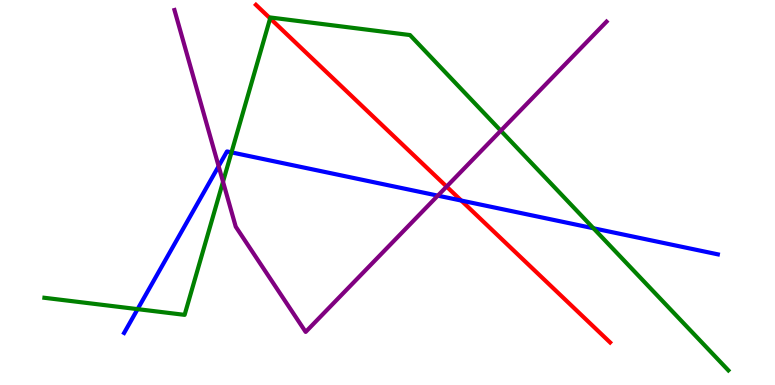[{'lines': ['blue', 'red'], 'intersections': [{'x': 5.95, 'y': 4.79}]}, {'lines': ['green', 'red'], 'intersections': [{'x': 3.49, 'y': 9.52}]}, {'lines': ['purple', 'red'], 'intersections': [{'x': 5.76, 'y': 5.15}]}, {'lines': ['blue', 'green'], 'intersections': [{'x': 1.78, 'y': 1.97}, {'x': 2.99, 'y': 6.04}, {'x': 7.66, 'y': 4.07}]}, {'lines': ['blue', 'purple'], 'intersections': [{'x': 2.82, 'y': 5.68}, {'x': 5.65, 'y': 4.92}]}, {'lines': ['green', 'purple'], 'intersections': [{'x': 2.88, 'y': 5.28}, {'x': 6.46, 'y': 6.61}]}]